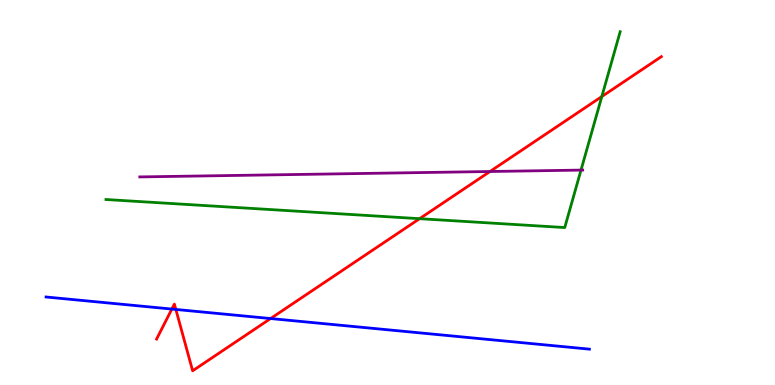[{'lines': ['blue', 'red'], 'intersections': [{'x': 2.22, 'y': 1.97}, {'x': 2.27, 'y': 1.96}, {'x': 3.49, 'y': 1.73}]}, {'lines': ['green', 'red'], 'intersections': [{'x': 5.41, 'y': 4.32}, {'x': 7.77, 'y': 7.49}]}, {'lines': ['purple', 'red'], 'intersections': [{'x': 6.32, 'y': 5.55}]}, {'lines': ['blue', 'green'], 'intersections': []}, {'lines': ['blue', 'purple'], 'intersections': []}, {'lines': ['green', 'purple'], 'intersections': [{'x': 7.5, 'y': 5.58}]}]